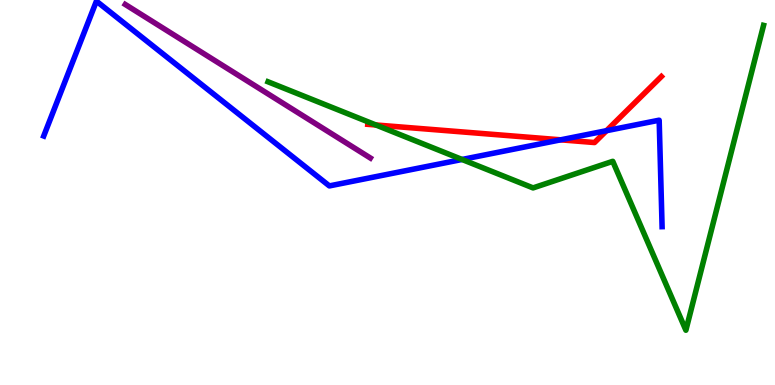[{'lines': ['blue', 'red'], 'intersections': [{'x': 7.23, 'y': 6.37}, {'x': 7.83, 'y': 6.61}]}, {'lines': ['green', 'red'], 'intersections': [{'x': 4.85, 'y': 6.75}]}, {'lines': ['purple', 'red'], 'intersections': []}, {'lines': ['blue', 'green'], 'intersections': [{'x': 5.96, 'y': 5.86}]}, {'lines': ['blue', 'purple'], 'intersections': []}, {'lines': ['green', 'purple'], 'intersections': []}]